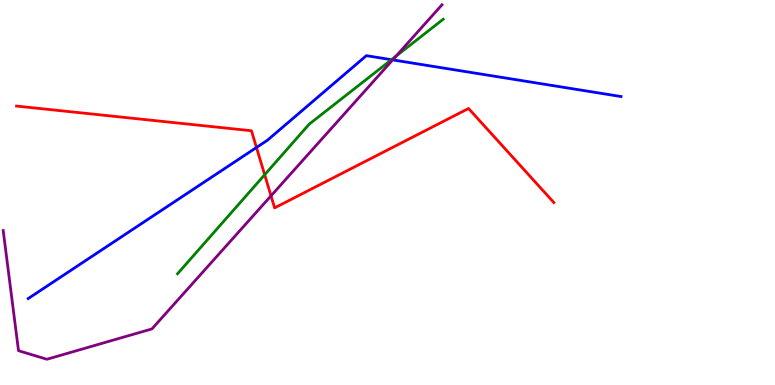[{'lines': ['blue', 'red'], 'intersections': [{'x': 3.31, 'y': 6.17}]}, {'lines': ['green', 'red'], 'intersections': [{'x': 3.42, 'y': 5.46}]}, {'lines': ['purple', 'red'], 'intersections': [{'x': 3.5, 'y': 4.91}]}, {'lines': ['blue', 'green'], 'intersections': [{'x': 5.05, 'y': 8.45}]}, {'lines': ['blue', 'purple'], 'intersections': [{'x': 5.07, 'y': 8.44}]}, {'lines': ['green', 'purple'], 'intersections': [{'x': 5.11, 'y': 8.54}]}]